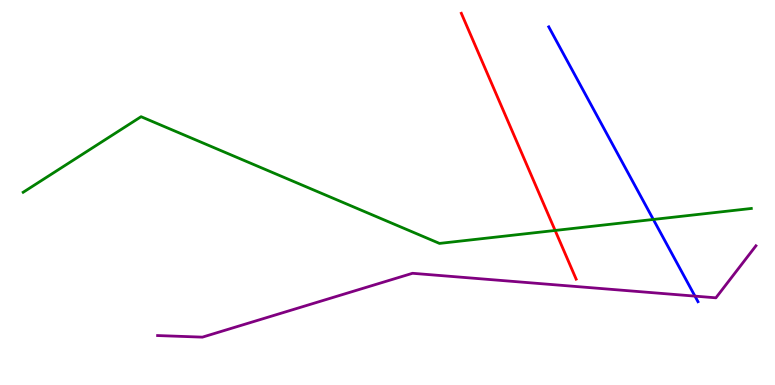[{'lines': ['blue', 'red'], 'intersections': []}, {'lines': ['green', 'red'], 'intersections': [{'x': 7.16, 'y': 4.01}]}, {'lines': ['purple', 'red'], 'intersections': []}, {'lines': ['blue', 'green'], 'intersections': [{'x': 8.43, 'y': 4.3}]}, {'lines': ['blue', 'purple'], 'intersections': [{'x': 8.97, 'y': 2.31}]}, {'lines': ['green', 'purple'], 'intersections': []}]